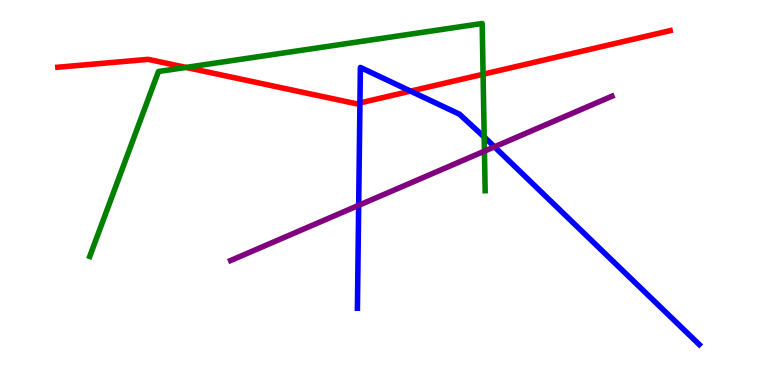[{'lines': ['blue', 'red'], 'intersections': [{'x': 4.64, 'y': 7.33}, {'x': 5.3, 'y': 7.63}]}, {'lines': ['green', 'red'], 'intersections': [{'x': 2.4, 'y': 8.25}, {'x': 6.23, 'y': 8.07}]}, {'lines': ['purple', 'red'], 'intersections': []}, {'lines': ['blue', 'green'], 'intersections': [{'x': 6.25, 'y': 6.44}]}, {'lines': ['blue', 'purple'], 'intersections': [{'x': 4.63, 'y': 4.67}, {'x': 6.38, 'y': 6.19}]}, {'lines': ['green', 'purple'], 'intersections': [{'x': 6.25, 'y': 6.07}]}]